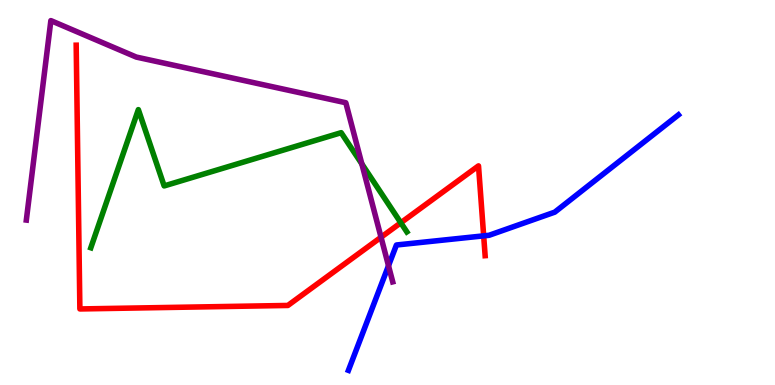[{'lines': ['blue', 'red'], 'intersections': [{'x': 6.24, 'y': 3.87}]}, {'lines': ['green', 'red'], 'intersections': [{'x': 5.17, 'y': 4.21}]}, {'lines': ['purple', 'red'], 'intersections': [{'x': 4.92, 'y': 3.84}]}, {'lines': ['blue', 'green'], 'intersections': []}, {'lines': ['blue', 'purple'], 'intersections': [{'x': 5.01, 'y': 3.1}]}, {'lines': ['green', 'purple'], 'intersections': [{'x': 4.67, 'y': 5.74}]}]